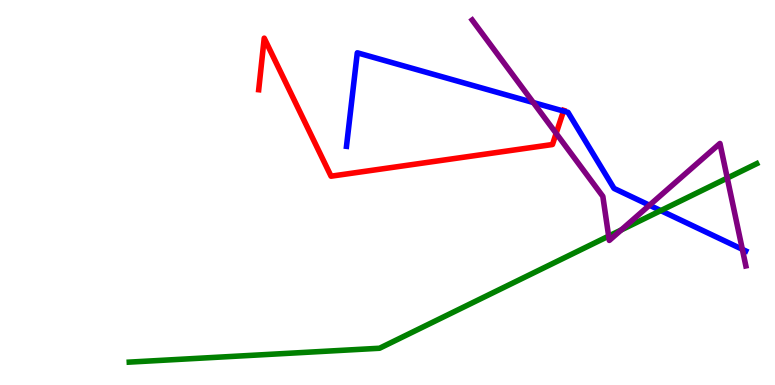[{'lines': ['blue', 'red'], 'intersections': [{'x': 7.27, 'y': 7.12}]}, {'lines': ['green', 'red'], 'intersections': []}, {'lines': ['purple', 'red'], 'intersections': [{'x': 7.18, 'y': 6.54}]}, {'lines': ['blue', 'green'], 'intersections': [{'x': 8.53, 'y': 4.53}]}, {'lines': ['blue', 'purple'], 'intersections': [{'x': 6.88, 'y': 7.34}, {'x': 8.38, 'y': 4.67}, {'x': 9.58, 'y': 3.52}]}, {'lines': ['green', 'purple'], 'intersections': [{'x': 7.85, 'y': 3.87}, {'x': 8.02, 'y': 4.03}, {'x': 9.38, 'y': 5.37}]}]